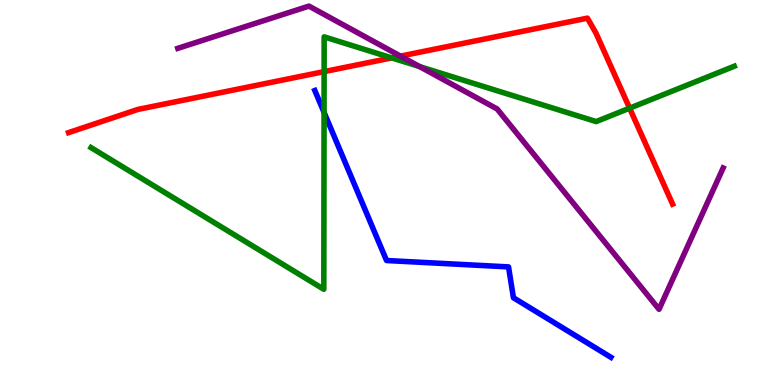[{'lines': ['blue', 'red'], 'intersections': []}, {'lines': ['green', 'red'], 'intersections': [{'x': 4.18, 'y': 8.14}, {'x': 5.05, 'y': 8.5}, {'x': 8.12, 'y': 7.19}]}, {'lines': ['purple', 'red'], 'intersections': [{'x': 5.17, 'y': 8.54}]}, {'lines': ['blue', 'green'], 'intersections': [{'x': 4.18, 'y': 7.08}]}, {'lines': ['blue', 'purple'], 'intersections': []}, {'lines': ['green', 'purple'], 'intersections': [{'x': 5.41, 'y': 8.27}]}]